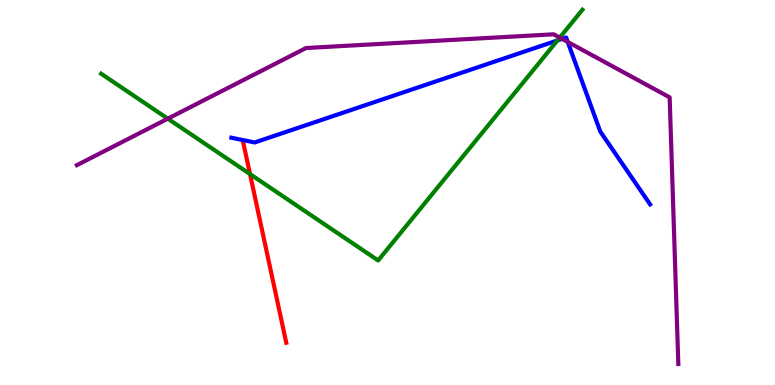[{'lines': ['blue', 'red'], 'intersections': []}, {'lines': ['green', 'red'], 'intersections': [{'x': 3.23, 'y': 5.48}]}, {'lines': ['purple', 'red'], 'intersections': []}, {'lines': ['blue', 'green'], 'intersections': [{'x': 7.19, 'y': 8.95}]}, {'lines': ['blue', 'purple'], 'intersections': [{'x': 7.25, 'y': 8.99}, {'x': 7.33, 'y': 8.91}]}, {'lines': ['green', 'purple'], 'intersections': [{'x': 2.17, 'y': 6.92}, {'x': 7.22, 'y': 9.02}]}]